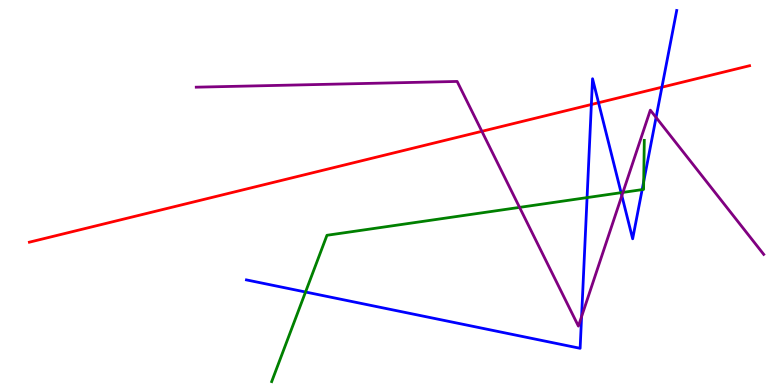[{'lines': ['blue', 'red'], 'intersections': [{'x': 7.63, 'y': 7.29}, {'x': 7.72, 'y': 7.33}, {'x': 8.54, 'y': 7.73}]}, {'lines': ['green', 'red'], 'intersections': []}, {'lines': ['purple', 'red'], 'intersections': [{'x': 6.22, 'y': 6.59}]}, {'lines': ['blue', 'green'], 'intersections': [{'x': 3.94, 'y': 2.42}, {'x': 7.58, 'y': 4.87}, {'x': 8.01, 'y': 5.0}, {'x': 8.29, 'y': 5.07}, {'x': 8.31, 'y': 5.28}]}, {'lines': ['blue', 'purple'], 'intersections': [{'x': 7.5, 'y': 1.78}, {'x': 8.02, 'y': 4.92}, {'x': 8.47, 'y': 6.95}]}, {'lines': ['green', 'purple'], 'intersections': [{'x': 6.7, 'y': 4.61}, {'x': 8.04, 'y': 5.0}]}]